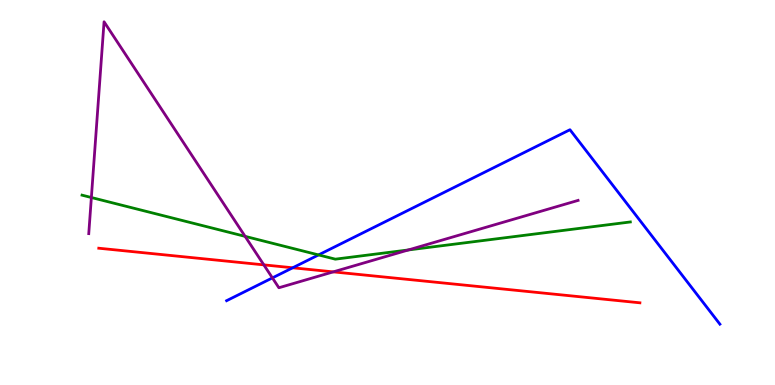[{'lines': ['blue', 'red'], 'intersections': [{'x': 3.78, 'y': 3.04}]}, {'lines': ['green', 'red'], 'intersections': []}, {'lines': ['purple', 'red'], 'intersections': [{'x': 3.4, 'y': 3.12}, {'x': 4.3, 'y': 2.94}]}, {'lines': ['blue', 'green'], 'intersections': [{'x': 4.11, 'y': 3.38}]}, {'lines': ['blue', 'purple'], 'intersections': [{'x': 3.51, 'y': 2.78}]}, {'lines': ['green', 'purple'], 'intersections': [{'x': 1.18, 'y': 4.87}, {'x': 3.16, 'y': 3.86}, {'x': 5.27, 'y': 3.51}]}]